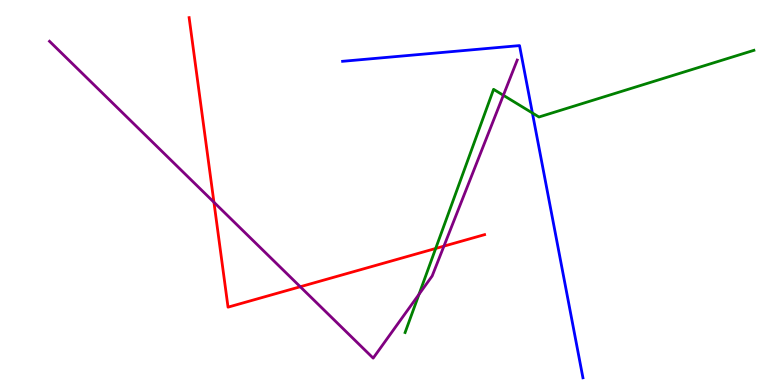[{'lines': ['blue', 'red'], 'intersections': []}, {'lines': ['green', 'red'], 'intersections': [{'x': 5.62, 'y': 3.55}]}, {'lines': ['purple', 'red'], 'intersections': [{'x': 2.76, 'y': 4.75}, {'x': 3.87, 'y': 2.55}, {'x': 5.73, 'y': 3.61}]}, {'lines': ['blue', 'green'], 'intersections': [{'x': 6.87, 'y': 7.06}]}, {'lines': ['blue', 'purple'], 'intersections': []}, {'lines': ['green', 'purple'], 'intersections': [{'x': 5.41, 'y': 2.36}, {'x': 6.49, 'y': 7.52}]}]